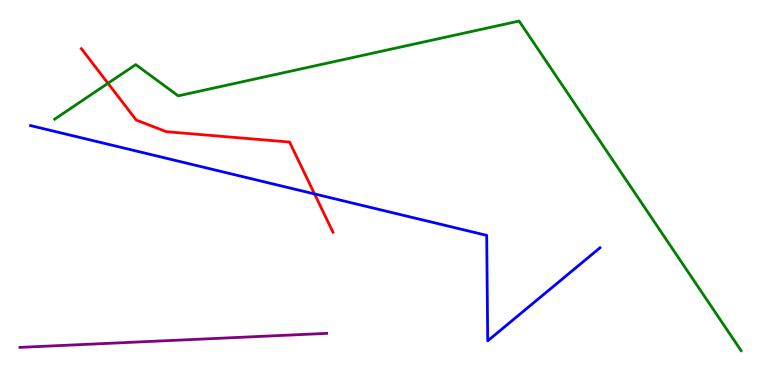[{'lines': ['blue', 'red'], 'intersections': [{'x': 4.06, 'y': 4.96}]}, {'lines': ['green', 'red'], 'intersections': [{'x': 1.39, 'y': 7.84}]}, {'lines': ['purple', 'red'], 'intersections': []}, {'lines': ['blue', 'green'], 'intersections': []}, {'lines': ['blue', 'purple'], 'intersections': []}, {'lines': ['green', 'purple'], 'intersections': []}]